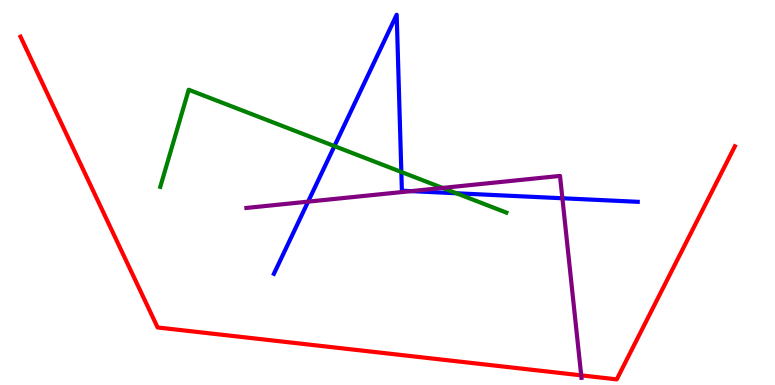[{'lines': ['blue', 'red'], 'intersections': []}, {'lines': ['green', 'red'], 'intersections': []}, {'lines': ['purple', 'red'], 'intersections': [{'x': 7.5, 'y': 0.251}]}, {'lines': ['blue', 'green'], 'intersections': [{'x': 4.32, 'y': 6.21}, {'x': 5.18, 'y': 5.53}, {'x': 5.89, 'y': 4.98}]}, {'lines': ['blue', 'purple'], 'intersections': [{'x': 3.98, 'y': 4.76}, {'x': 5.3, 'y': 5.04}, {'x': 7.26, 'y': 4.85}]}, {'lines': ['green', 'purple'], 'intersections': [{'x': 5.71, 'y': 5.12}]}]